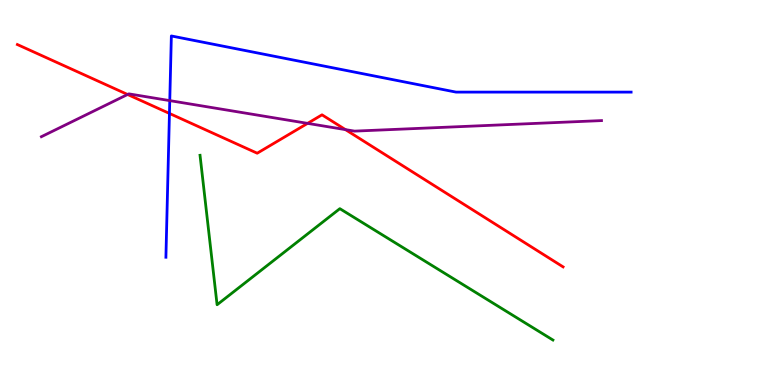[{'lines': ['blue', 'red'], 'intersections': [{'x': 2.19, 'y': 7.05}]}, {'lines': ['green', 'red'], 'intersections': []}, {'lines': ['purple', 'red'], 'intersections': [{'x': 1.65, 'y': 7.55}, {'x': 3.97, 'y': 6.8}, {'x': 4.46, 'y': 6.63}]}, {'lines': ['blue', 'green'], 'intersections': []}, {'lines': ['blue', 'purple'], 'intersections': [{'x': 2.19, 'y': 7.39}]}, {'lines': ['green', 'purple'], 'intersections': []}]